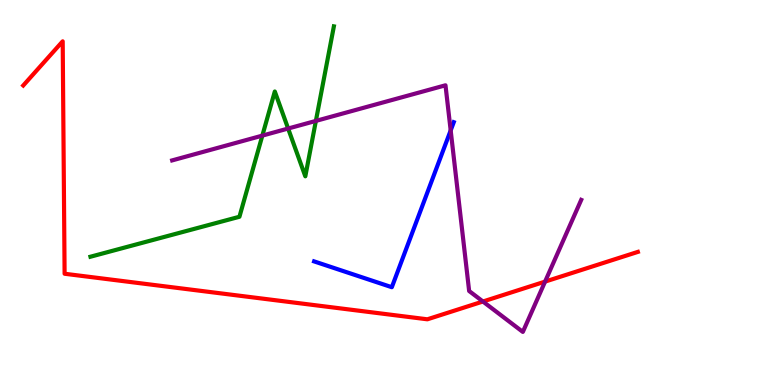[{'lines': ['blue', 'red'], 'intersections': []}, {'lines': ['green', 'red'], 'intersections': []}, {'lines': ['purple', 'red'], 'intersections': [{'x': 6.23, 'y': 2.17}, {'x': 7.03, 'y': 2.69}]}, {'lines': ['blue', 'green'], 'intersections': []}, {'lines': ['blue', 'purple'], 'intersections': [{'x': 5.82, 'y': 6.61}]}, {'lines': ['green', 'purple'], 'intersections': [{'x': 3.39, 'y': 6.48}, {'x': 3.72, 'y': 6.66}, {'x': 4.08, 'y': 6.86}]}]